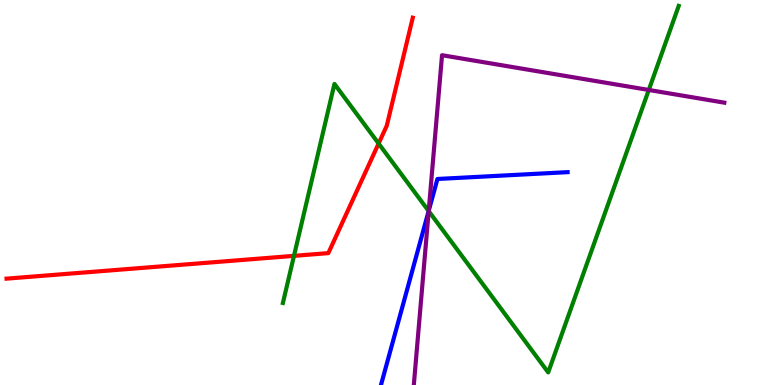[{'lines': ['blue', 'red'], 'intersections': []}, {'lines': ['green', 'red'], 'intersections': [{'x': 3.79, 'y': 3.35}, {'x': 4.89, 'y': 6.27}]}, {'lines': ['purple', 'red'], 'intersections': []}, {'lines': ['blue', 'green'], 'intersections': [{'x': 5.53, 'y': 4.52}]}, {'lines': ['blue', 'purple'], 'intersections': [{'x': 5.53, 'y': 4.52}]}, {'lines': ['green', 'purple'], 'intersections': [{'x': 5.53, 'y': 4.52}, {'x': 8.37, 'y': 7.66}]}]